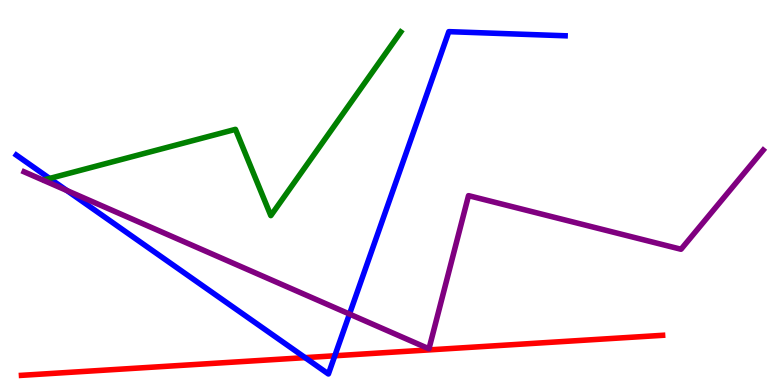[{'lines': ['blue', 'red'], 'intersections': [{'x': 3.94, 'y': 0.711}, {'x': 4.32, 'y': 0.759}]}, {'lines': ['green', 'red'], 'intersections': []}, {'lines': ['purple', 'red'], 'intersections': []}, {'lines': ['blue', 'green'], 'intersections': [{'x': 0.64, 'y': 5.37}]}, {'lines': ['blue', 'purple'], 'intersections': [{'x': 0.862, 'y': 5.05}, {'x': 4.51, 'y': 1.84}]}, {'lines': ['green', 'purple'], 'intersections': []}]